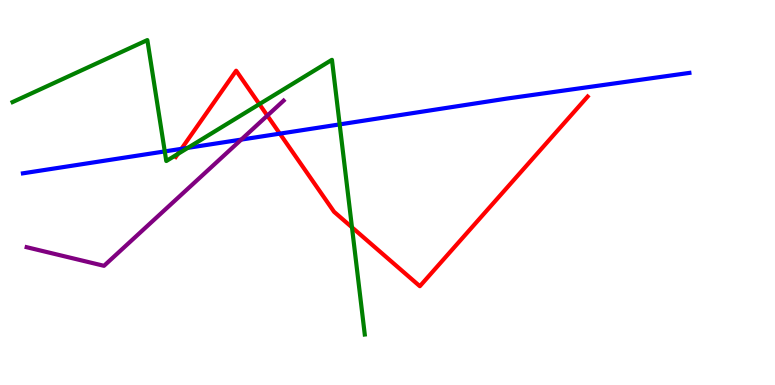[{'lines': ['blue', 'red'], 'intersections': [{'x': 2.34, 'y': 6.13}, {'x': 3.61, 'y': 6.53}]}, {'lines': ['green', 'red'], 'intersections': [{'x': 2.29, 'y': 6.0}, {'x': 3.35, 'y': 7.29}, {'x': 4.54, 'y': 4.1}]}, {'lines': ['purple', 'red'], 'intersections': [{'x': 3.45, 'y': 7.0}]}, {'lines': ['blue', 'green'], 'intersections': [{'x': 2.13, 'y': 6.07}, {'x': 2.42, 'y': 6.16}, {'x': 4.38, 'y': 6.77}]}, {'lines': ['blue', 'purple'], 'intersections': [{'x': 3.11, 'y': 6.37}]}, {'lines': ['green', 'purple'], 'intersections': []}]